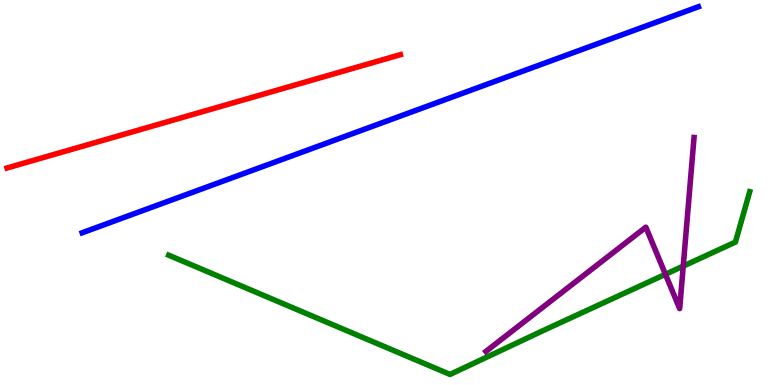[{'lines': ['blue', 'red'], 'intersections': []}, {'lines': ['green', 'red'], 'intersections': []}, {'lines': ['purple', 'red'], 'intersections': []}, {'lines': ['blue', 'green'], 'intersections': []}, {'lines': ['blue', 'purple'], 'intersections': []}, {'lines': ['green', 'purple'], 'intersections': [{'x': 8.59, 'y': 2.88}, {'x': 8.82, 'y': 3.09}]}]